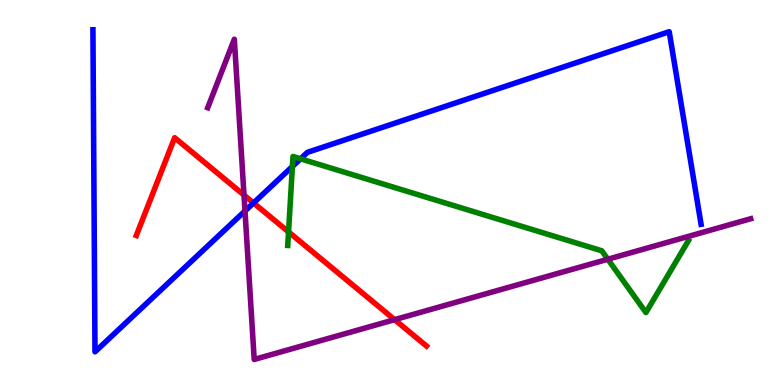[{'lines': ['blue', 'red'], 'intersections': [{'x': 3.27, 'y': 4.73}]}, {'lines': ['green', 'red'], 'intersections': [{'x': 3.72, 'y': 3.98}]}, {'lines': ['purple', 'red'], 'intersections': [{'x': 3.15, 'y': 4.93}, {'x': 5.09, 'y': 1.7}]}, {'lines': ['blue', 'green'], 'intersections': [{'x': 3.77, 'y': 5.68}, {'x': 3.88, 'y': 5.88}]}, {'lines': ['blue', 'purple'], 'intersections': [{'x': 3.16, 'y': 4.52}]}, {'lines': ['green', 'purple'], 'intersections': [{'x': 7.84, 'y': 3.27}]}]